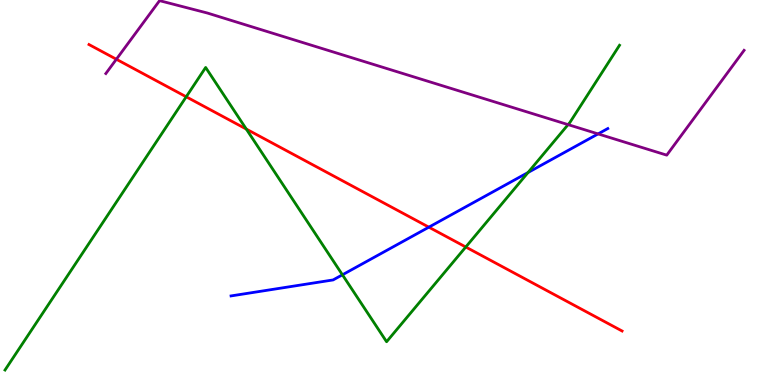[{'lines': ['blue', 'red'], 'intersections': [{'x': 5.53, 'y': 4.1}]}, {'lines': ['green', 'red'], 'intersections': [{'x': 2.4, 'y': 7.49}, {'x': 3.18, 'y': 6.65}, {'x': 6.01, 'y': 3.58}]}, {'lines': ['purple', 'red'], 'intersections': [{'x': 1.5, 'y': 8.46}]}, {'lines': ['blue', 'green'], 'intersections': [{'x': 4.42, 'y': 2.86}, {'x': 6.81, 'y': 5.52}]}, {'lines': ['blue', 'purple'], 'intersections': [{'x': 7.72, 'y': 6.52}]}, {'lines': ['green', 'purple'], 'intersections': [{'x': 7.33, 'y': 6.76}]}]